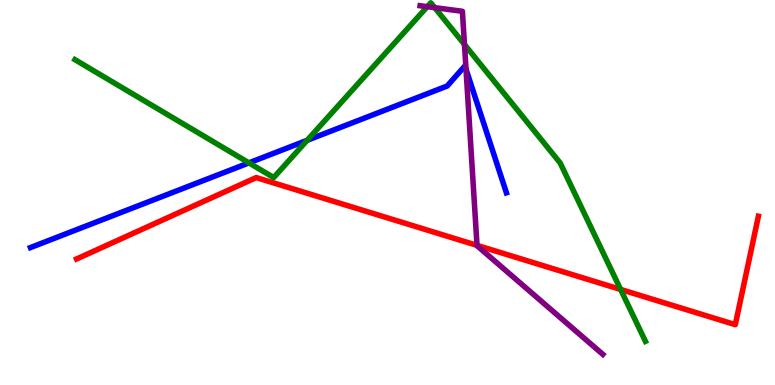[{'lines': ['blue', 'red'], 'intersections': []}, {'lines': ['green', 'red'], 'intersections': [{'x': 8.01, 'y': 2.48}]}, {'lines': ['purple', 'red'], 'intersections': [{'x': 6.16, 'y': 3.63}]}, {'lines': ['blue', 'green'], 'intersections': [{'x': 3.21, 'y': 5.77}, {'x': 3.96, 'y': 6.36}]}, {'lines': ['blue', 'purple'], 'intersections': [{'x': 6.01, 'y': 8.2}]}, {'lines': ['green', 'purple'], 'intersections': [{'x': 5.51, 'y': 9.83}, {'x': 5.61, 'y': 9.8}, {'x': 5.99, 'y': 8.84}]}]